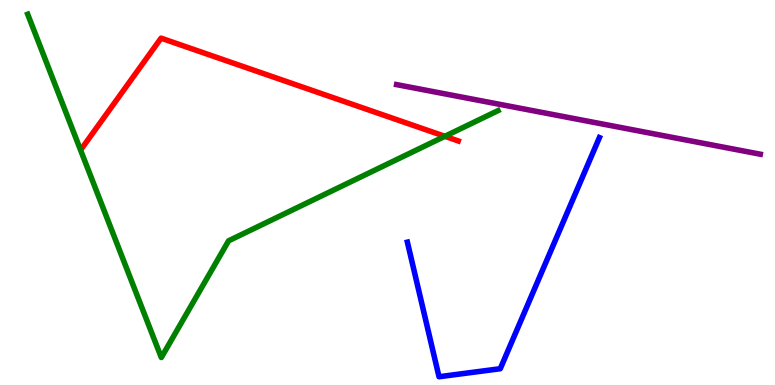[{'lines': ['blue', 'red'], 'intersections': []}, {'lines': ['green', 'red'], 'intersections': [{'x': 5.74, 'y': 6.46}]}, {'lines': ['purple', 'red'], 'intersections': []}, {'lines': ['blue', 'green'], 'intersections': []}, {'lines': ['blue', 'purple'], 'intersections': []}, {'lines': ['green', 'purple'], 'intersections': []}]